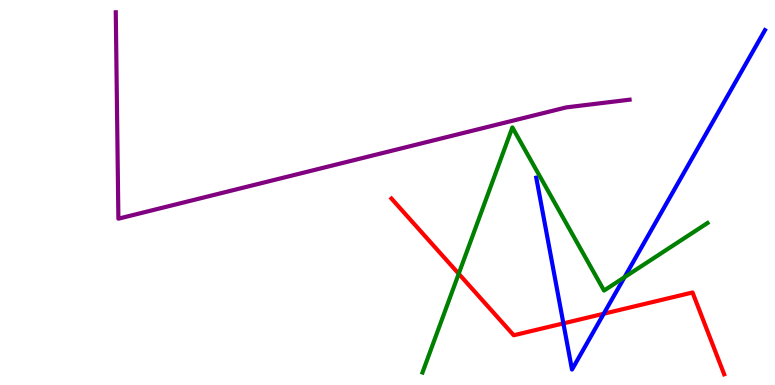[{'lines': ['blue', 'red'], 'intersections': [{'x': 7.27, 'y': 1.6}, {'x': 7.79, 'y': 1.85}]}, {'lines': ['green', 'red'], 'intersections': [{'x': 5.92, 'y': 2.89}]}, {'lines': ['purple', 'red'], 'intersections': []}, {'lines': ['blue', 'green'], 'intersections': [{'x': 8.06, 'y': 2.8}]}, {'lines': ['blue', 'purple'], 'intersections': []}, {'lines': ['green', 'purple'], 'intersections': []}]